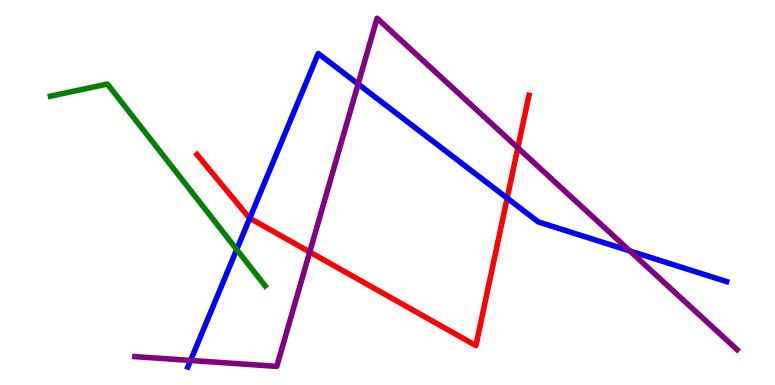[{'lines': ['blue', 'red'], 'intersections': [{'x': 3.22, 'y': 4.33}, {'x': 6.54, 'y': 4.85}]}, {'lines': ['green', 'red'], 'intersections': []}, {'lines': ['purple', 'red'], 'intersections': [{'x': 4.0, 'y': 3.45}, {'x': 6.68, 'y': 6.16}]}, {'lines': ['blue', 'green'], 'intersections': [{'x': 3.05, 'y': 3.52}]}, {'lines': ['blue', 'purple'], 'intersections': [{'x': 2.46, 'y': 0.638}, {'x': 4.62, 'y': 7.82}, {'x': 8.13, 'y': 3.48}]}, {'lines': ['green', 'purple'], 'intersections': []}]